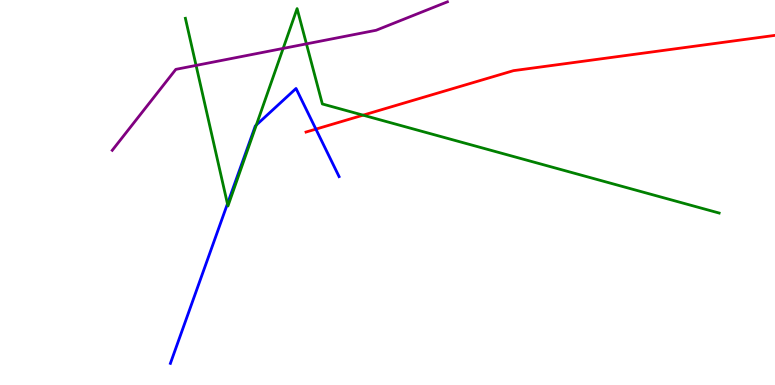[{'lines': ['blue', 'red'], 'intersections': [{'x': 4.08, 'y': 6.65}]}, {'lines': ['green', 'red'], 'intersections': [{'x': 4.68, 'y': 7.01}]}, {'lines': ['purple', 'red'], 'intersections': []}, {'lines': ['blue', 'green'], 'intersections': [{'x': 2.93, 'y': 4.71}, {'x': 3.31, 'y': 6.75}]}, {'lines': ['blue', 'purple'], 'intersections': []}, {'lines': ['green', 'purple'], 'intersections': [{'x': 2.53, 'y': 8.3}, {'x': 3.65, 'y': 8.74}, {'x': 3.95, 'y': 8.86}]}]